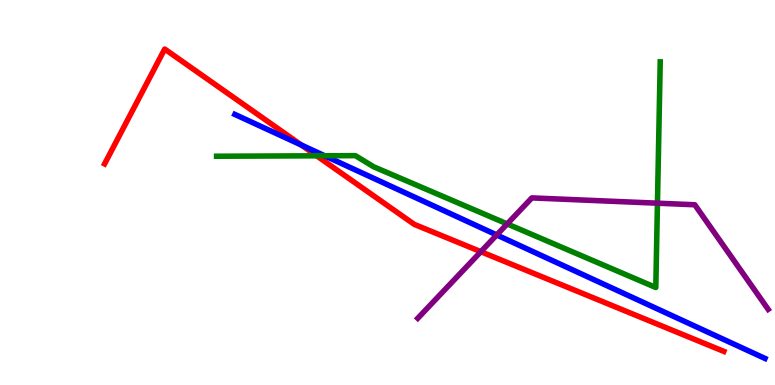[{'lines': ['blue', 'red'], 'intersections': [{'x': 3.89, 'y': 6.23}]}, {'lines': ['green', 'red'], 'intersections': [{'x': 4.09, 'y': 5.95}]}, {'lines': ['purple', 'red'], 'intersections': [{'x': 6.2, 'y': 3.46}]}, {'lines': ['blue', 'green'], 'intersections': [{'x': 4.19, 'y': 5.95}]}, {'lines': ['blue', 'purple'], 'intersections': [{'x': 6.41, 'y': 3.9}]}, {'lines': ['green', 'purple'], 'intersections': [{'x': 6.54, 'y': 4.18}, {'x': 8.48, 'y': 4.72}]}]